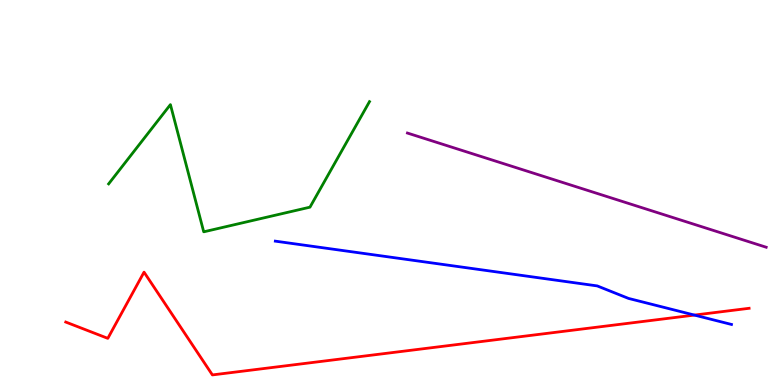[{'lines': ['blue', 'red'], 'intersections': [{'x': 8.96, 'y': 1.82}]}, {'lines': ['green', 'red'], 'intersections': []}, {'lines': ['purple', 'red'], 'intersections': []}, {'lines': ['blue', 'green'], 'intersections': []}, {'lines': ['blue', 'purple'], 'intersections': []}, {'lines': ['green', 'purple'], 'intersections': []}]